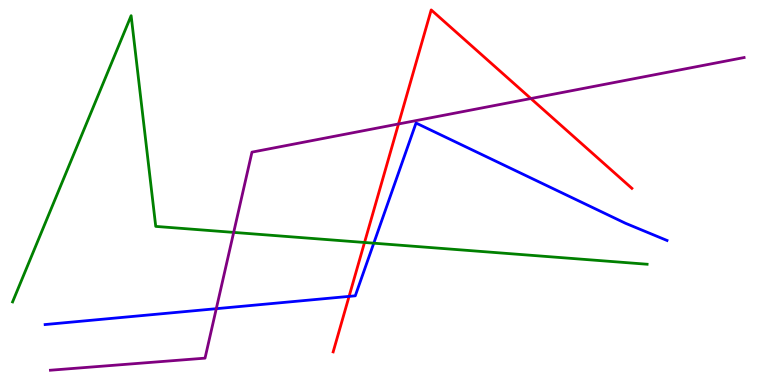[{'lines': ['blue', 'red'], 'intersections': [{'x': 4.5, 'y': 2.3}]}, {'lines': ['green', 'red'], 'intersections': [{'x': 4.7, 'y': 3.7}]}, {'lines': ['purple', 'red'], 'intersections': [{'x': 5.14, 'y': 6.78}, {'x': 6.85, 'y': 7.44}]}, {'lines': ['blue', 'green'], 'intersections': [{'x': 4.82, 'y': 3.68}]}, {'lines': ['blue', 'purple'], 'intersections': [{'x': 2.79, 'y': 1.98}]}, {'lines': ['green', 'purple'], 'intersections': [{'x': 3.02, 'y': 3.96}]}]